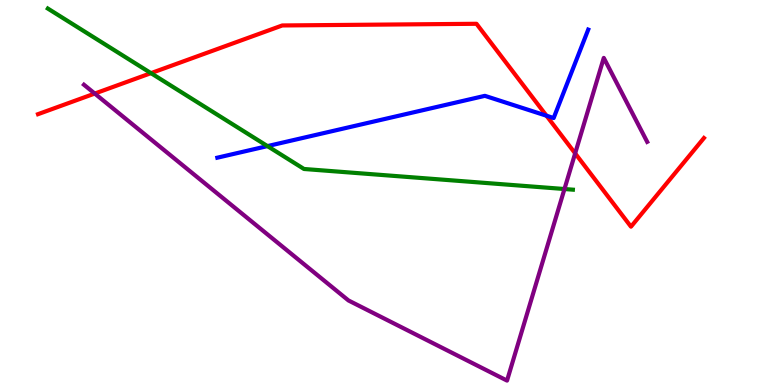[{'lines': ['blue', 'red'], 'intersections': [{'x': 7.05, 'y': 6.99}]}, {'lines': ['green', 'red'], 'intersections': [{'x': 1.95, 'y': 8.1}]}, {'lines': ['purple', 'red'], 'intersections': [{'x': 1.22, 'y': 7.57}, {'x': 7.42, 'y': 6.02}]}, {'lines': ['blue', 'green'], 'intersections': [{'x': 3.45, 'y': 6.21}]}, {'lines': ['blue', 'purple'], 'intersections': []}, {'lines': ['green', 'purple'], 'intersections': [{'x': 7.28, 'y': 5.09}]}]